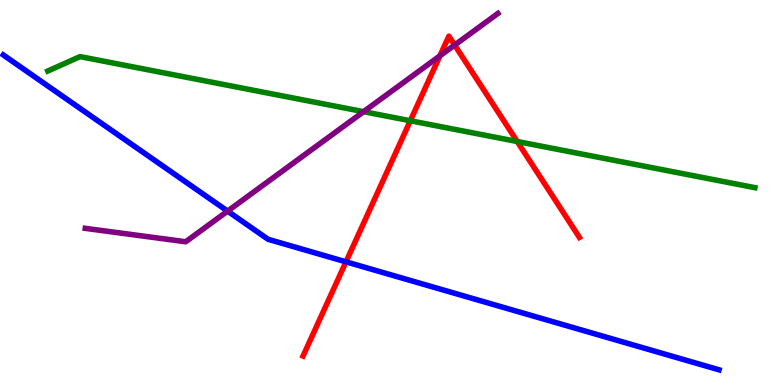[{'lines': ['blue', 'red'], 'intersections': [{'x': 4.46, 'y': 3.2}]}, {'lines': ['green', 'red'], 'intersections': [{'x': 5.29, 'y': 6.86}, {'x': 6.67, 'y': 6.32}]}, {'lines': ['purple', 'red'], 'intersections': [{'x': 5.68, 'y': 8.55}, {'x': 5.87, 'y': 8.83}]}, {'lines': ['blue', 'green'], 'intersections': []}, {'lines': ['blue', 'purple'], 'intersections': [{'x': 2.94, 'y': 4.52}]}, {'lines': ['green', 'purple'], 'intersections': [{'x': 4.69, 'y': 7.1}]}]